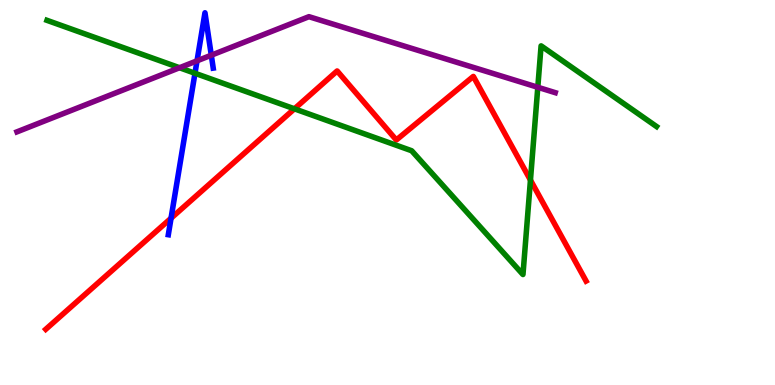[{'lines': ['blue', 'red'], 'intersections': [{'x': 2.21, 'y': 4.33}]}, {'lines': ['green', 'red'], 'intersections': [{'x': 3.8, 'y': 7.17}, {'x': 6.84, 'y': 5.32}]}, {'lines': ['purple', 'red'], 'intersections': []}, {'lines': ['blue', 'green'], 'intersections': [{'x': 2.52, 'y': 8.1}]}, {'lines': ['blue', 'purple'], 'intersections': [{'x': 2.54, 'y': 8.42}, {'x': 2.73, 'y': 8.57}]}, {'lines': ['green', 'purple'], 'intersections': [{'x': 2.32, 'y': 8.24}, {'x': 6.94, 'y': 7.73}]}]